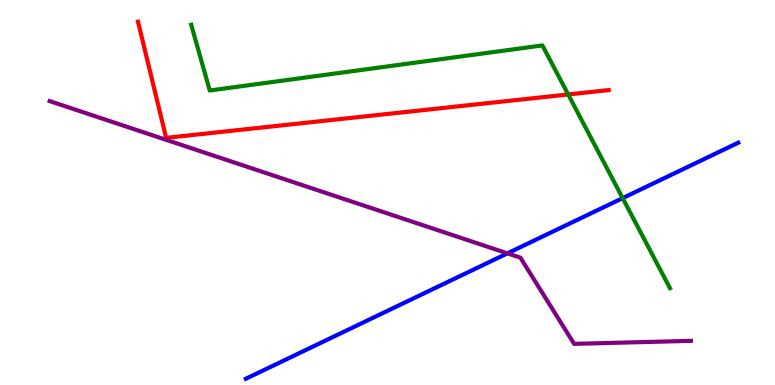[{'lines': ['blue', 'red'], 'intersections': []}, {'lines': ['green', 'red'], 'intersections': [{'x': 7.33, 'y': 7.55}]}, {'lines': ['purple', 'red'], 'intersections': []}, {'lines': ['blue', 'green'], 'intersections': [{'x': 8.03, 'y': 4.85}]}, {'lines': ['blue', 'purple'], 'intersections': [{'x': 6.55, 'y': 3.42}]}, {'lines': ['green', 'purple'], 'intersections': []}]